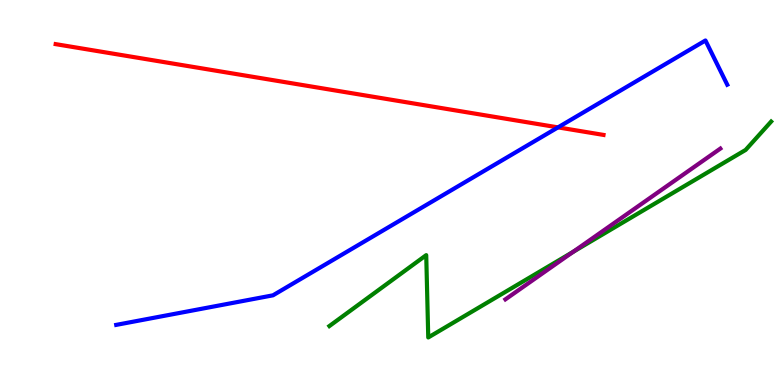[{'lines': ['blue', 'red'], 'intersections': [{'x': 7.2, 'y': 6.69}]}, {'lines': ['green', 'red'], 'intersections': []}, {'lines': ['purple', 'red'], 'intersections': []}, {'lines': ['blue', 'green'], 'intersections': []}, {'lines': ['blue', 'purple'], 'intersections': []}, {'lines': ['green', 'purple'], 'intersections': [{'x': 7.39, 'y': 3.46}]}]